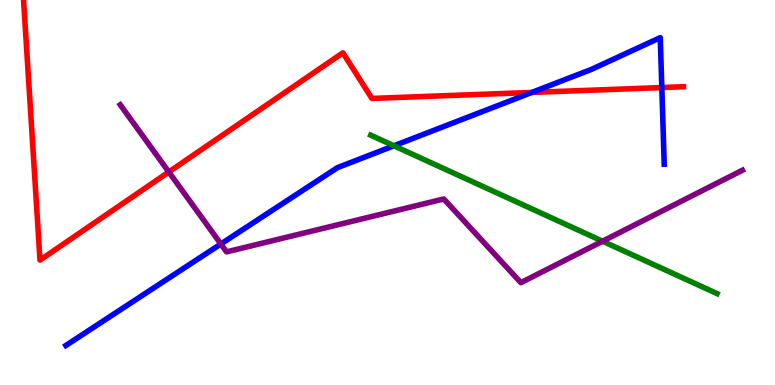[{'lines': ['blue', 'red'], 'intersections': [{'x': 6.86, 'y': 7.6}, {'x': 8.54, 'y': 7.73}]}, {'lines': ['green', 'red'], 'intersections': []}, {'lines': ['purple', 'red'], 'intersections': [{'x': 2.18, 'y': 5.53}]}, {'lines': ['blue', 'green'], 'intersections': [{'x': 5.08, 'y': 6.21}]}, {'lines': ['blue', 'purple'], 'intersections': [{'x': 2.85, 'y': 3.66}]}, {'lines': ['green', 'purple'], 'intersections': [{'x': 7.78, 'y': 3.73}]}]